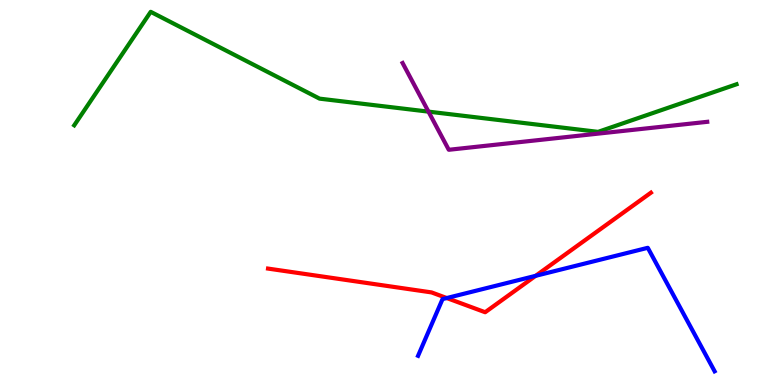[{'lines': ['blue', 'red'], 'intersections': [{'x': 5.76, 'y': 2.26}, {'x': 6.91, 'y': 2.84}]}, {'lines': ['green', 'red'], 'intersections': []}, {'lines': ['purple', 'red'], 'intersections': []}, {'lines': ['blue', 'green'], 'intersections': []}, {'lines': ['blue', 'purple'], 'intersections': []}, {'lines': ['green', 'purple'], 'intersections': [{'x': 5.53, 'y': 7.1}]}]